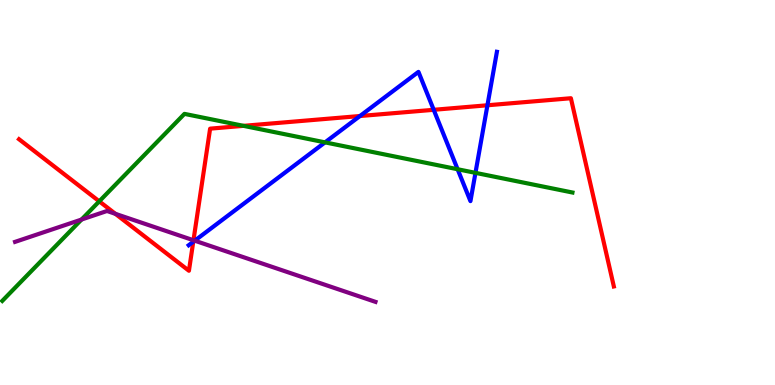[{'lines': ['blue', 'red'], 'intersections': [{'x': 2.49, 'y': 3.72}, {'x': 4.64, 'y': 6.99}, {'x': 5.6, 'y': 7.15}, {'x': 6.29, 'y': 7.27}]}, {'lines': ['green', 'red'], 'intersections': [{'x': 1.28, 'y': 4.77}, {'x': 3.14, 'y': 6.73}]}, {'lines': ['purple', 'red'], 'intersections': [{'x': 1.49, 'y': 4.45}, {'x': 2.5, 'y': 3.76}]}, {'lines': ['blue', 'green'], 'intersections': [{'x': 4.19, 'y': 6.3}, {'x': 5.9, 'y': 5.6}, {'x': 6.14, 'y': 5.51}]}, {'lines': ['blue', 'purple'], 'intersections': [{'x': 2.51, 'y': 3.75}]}, {'lines': ['green', 'purple'], 'intersections': [{'x': 1.05, 'y': 4.3}]}]